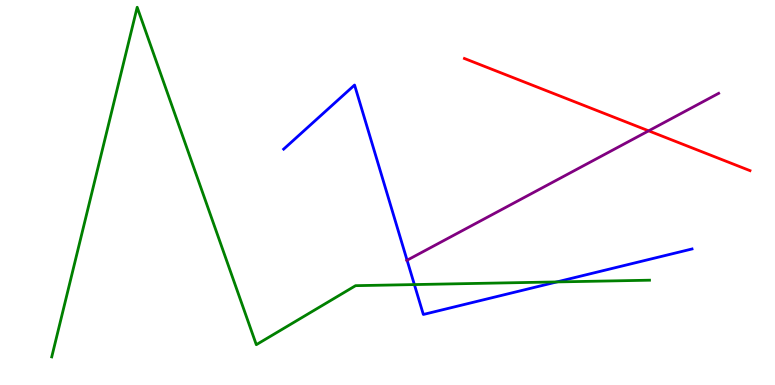[{'lines': ['blue', 'red'], 'intersections': []}, {'lines': ['green', 'red'], 'intersections': []}, {'lines': ['purple', 'red'], 'intersections': [{'x': 8.37, 'y': 6.6}]}, {'lines': ['blue', 'green'], 'intersections': [{'x': 5.35, 'y': 2.61}, {'x': 7.19, 'y': 2.68}]}, {'lines': ['blue', 'purple'], 'intersections': [{'x': 5.25, 'y': 3.24}]}, {'lines': ['green', 'purple'], 'intersections': []}]